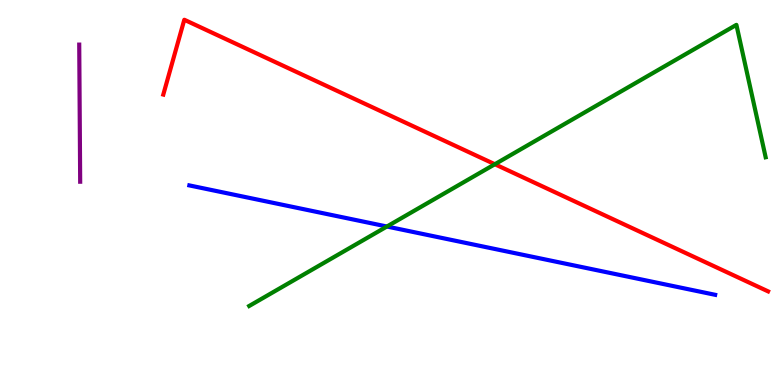[{'lines': ['blue', 'red'], 'intersections': []}, {'lines': ['green', 'red'], 'intersections': [{'x': 6.39, 'y': 5.73}]}, {'lines': ['purple', 'red'], 'intersections': []}, {'lines': ['blue', 'green'], 'intersections': [{'x': 4.99, 'y': 4.12}]}, {'lines': ['blue', 'purple'], 'intersections': []}, {'lines': ['green', 'purple'], 'intersections': []}]